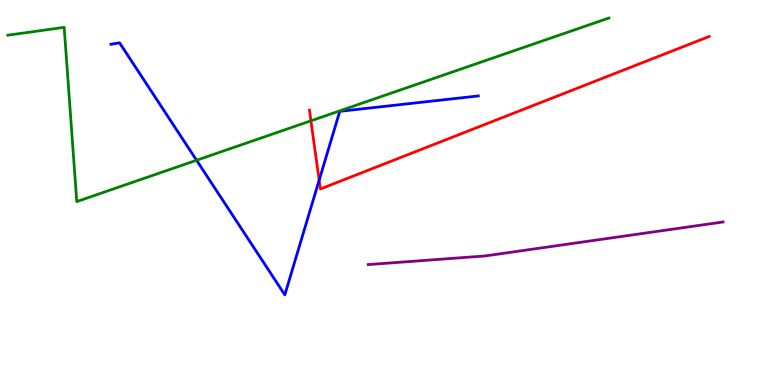[{'lines': ['blue', 'red'], 'intersections': [{'x': 4.12, 'y': 5.32}]}, {'lines': ['green', 'red'], 'intersections': [{'x': 4.01, 'y': 6.86}]}, {'lines': ['purple', 'red'], 'intersections': []}, {'lines': ['blue', 'green'], 'intersections': [{'x': 2.54, 'y': 5.84}]}, {'lines': ['blue', 'purple'], 'intersections': []}, {'lines': ['green', 'purple'], 'intersections': []}]